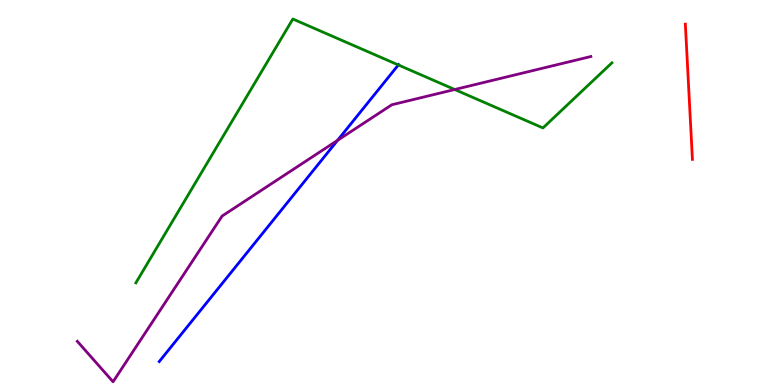[{'lines': ['blue', 'red'], 'intersections': []}, {'lines': ['green', 'red'], 'intersections': []}, {'lines': ['purple', 'red'], 'intersections': []}, {'lines': ['blue', 'green'], 'intersections': [{'x': 5.14, 'y': 8.31}]}, {'lines': ['blue', 'purple'], 'intersections': [{'x': 4.36, 'y': 6.35}]}, {'lines': ['green', 'purple'], 'intersections': [{'x': 5.87, 'y': 7.67}]}]